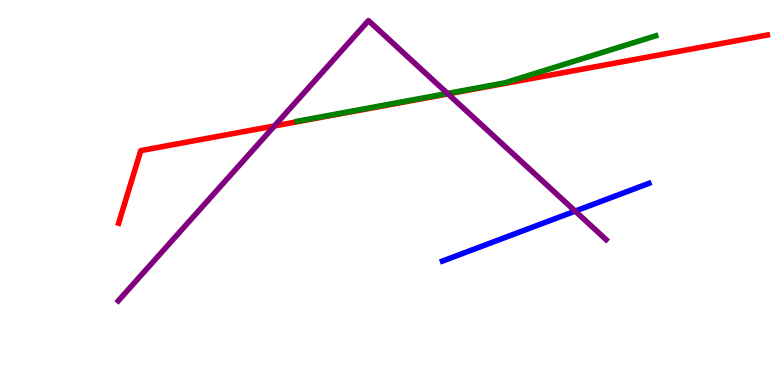[{'lines': ['blue', 'red'], 'intersections': []}, {'lines': ['green', 'red'], 'intersections': []}, {'lines': ['purple', 'red'], 'intersections': [{'x': 3.54, 'y': 6.73}, {'x': 5.78, 'y': 7.56}]}, {'lines': ['blue', 'green'], 'intersections': []}, {'lines': ['blue', 'purple'], 'intersections': [{'x': 7.42, 'y': 4.52}]}, {'lines': ['green', 'purple'], 'intersections': [{'x': 5.77, 'y': 7.57}]}]